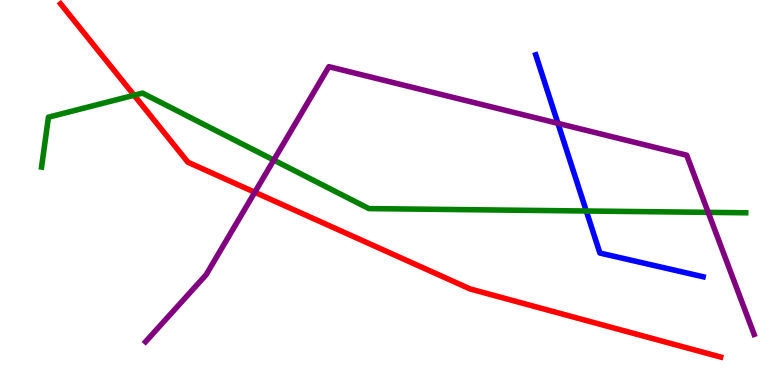[{'lines': ['blue', 'red'], 'intersections': []}, {'lines': ['green', 'red'], 'intersections': [{'x': 1.73, 'y': 7.53}]}, {'lines': ['purple', 'red'], 'intersections': [{'x': 3.29, 'y': 5.01}]}, {'lines': ['blue', 'green'], 'intersections': [{'x': 7.57, 'y': 4.52}]}, {'lines': ['blue', 'purple'], 'intersections': [{'x': 7.2, 'y': 6.8}]}, {'lines': ['green', 'purple'], 'intersections': [{'x': 3.53, 'y': 5.84}, {'x': 9.14, 'y': 4.48}]}]